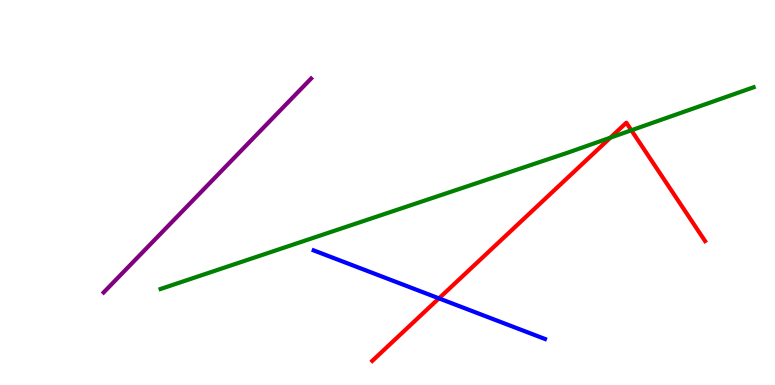[{'lines': ['blue', 'red'], 'intersections': [{'x': 5.66, 'y': 2.25}]}, {'lines': ['green', 'red'], 'intersections': [{'x': 7.88, 'y': 6.42}, {'x': 8.15, 'y': 6.62}]}, {'lines': ['purple', 'red'], 'intersections': []}, {'lines': ['blue', 'green'], 'intersections': []}, {'lines': ['blue', 'purple'], 'intersections': []}, {'lines': ['green', 'purple'], 'intersections': []}]